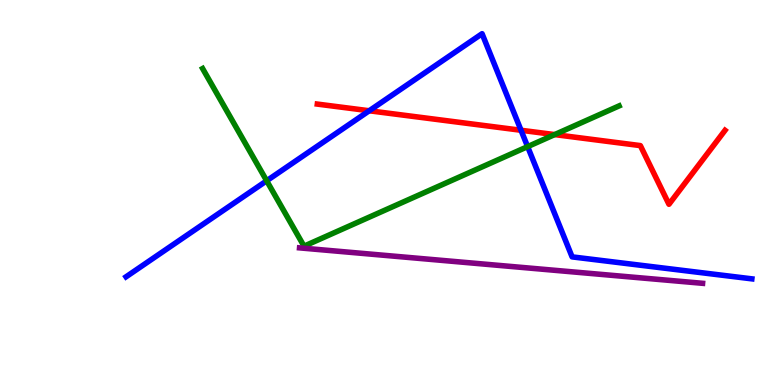[{'lines': ['blue', 'red'], 'intersections': [{'x': 4.76, 'y': 7.12}, {'x': 6.72, 'y': 6.62}]}, {'lines': ['green', 'red'], 'intersections': [{'x': 7.16, 'y': 6.5}]}, {'lines': ['purple', 'red'], 'intersections': []}, {'lines': ['blue', 'green'], 'intersections': [{'x': 3.44, 'y': 5.3}, {'x': 6.81, 'y': 6.19}]}, {'lines': ['blue', 'purple'], 'intersections': []}, {'lines': ['green', 'purple'], 'intersections': []}]